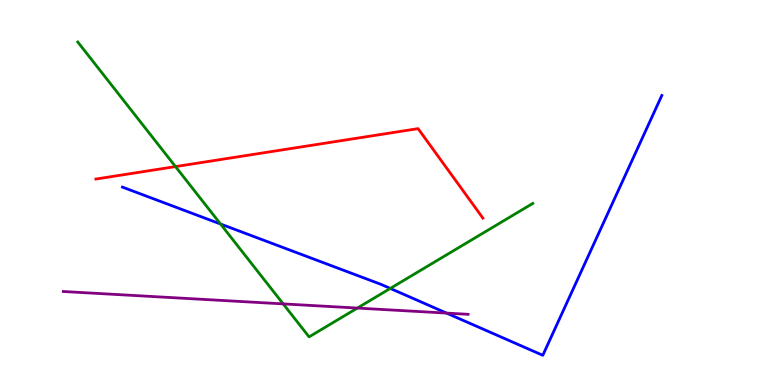[{'lines': ['blue', 'red'], 'intersections': []}, {'lines': ['green', 'red'], 'intersections': [{'x': 2.26, 'y': 5.67}]}, {'lines': ['purple', 'red'], 'intersections': []}, {'lines': ['blue', 'green'], 'intersections': [{'x': 2.85, 'y': 4.18}, {'x': 5.04, 'y': 2.51}]}, {'lines': ['blue', 'purple'], 'intersections': [{'x': 5.76, 'y': 1.87}]}, {'lines': ['green', 'purple'], 'intersections': [{'x': 3.65, 'y': 2.11}, {'x': 4.61, 'y': 2.0}]}]